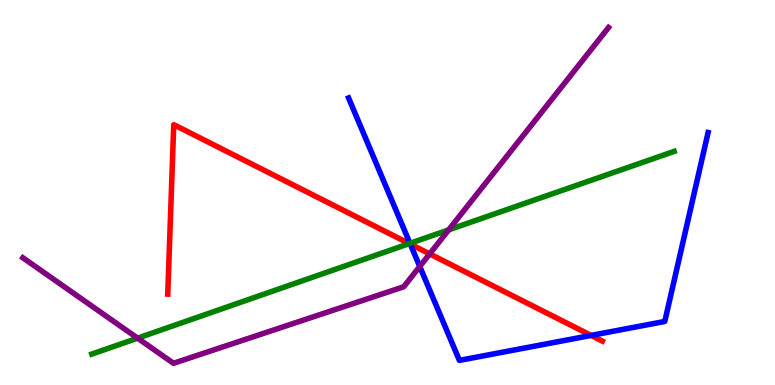[{'lines': ['blue', 'red'], 'intersections': [{'x': 5.29, 'y': 3.66}, {'x': 7.63, 'y': 1.29}]}, {'lines': ['green', 'red'], 'intersections': [{'x': 5.28, 'y': 3.67}]}, {'lines': ['purple', 'red'], 'intersections': [{'x': 5.54, 'y': 3.41}]}, {'lines': ['blue', 'green'], 'intersections': [{'x': 5.29, 'y': 3.68}]}, {'lines': ['blue', 'purple'], 'intersections': [{'x': 5.42, 'y': 3.08}]}, {'lines': ['green', 'purple'], 'intersections': [{'x': 1.78, 'y': 1.22}, {'x': 5.79, 'y': 4.03}]}]